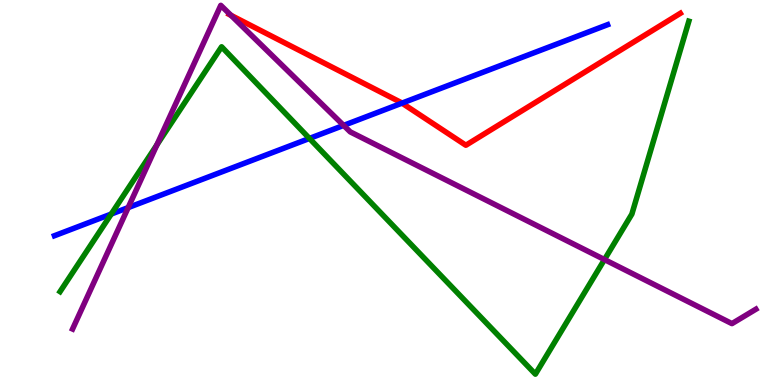[{'lines': ['blue', 'red'], 'intersections': [{'x': 5.19, 'y': 7.32}]}, {'lines': ['green', 'red'], 'intersections': []}, {'lines': ['purple', 'red'], 'intersections': [{'x': 2.98, 'y': 9.6}]}, {'lines': ['blue', 'green'], 'intersections': [{'x': 1.44, 'y': 4.44}, {'x': 3.99, 'y': 6.4}]}, {'lines': ['blue', 'purple'], 'intersections': [{'x': 1.65, 'y': 4.61}, {'x': 4.43, 'y': 6.74}]}, {'lines': ['green', 'purple'], 'intersections': [{'x': 2.02, 'y': 6.24}, {'x': 7.8, 'y': 3.26}]}]